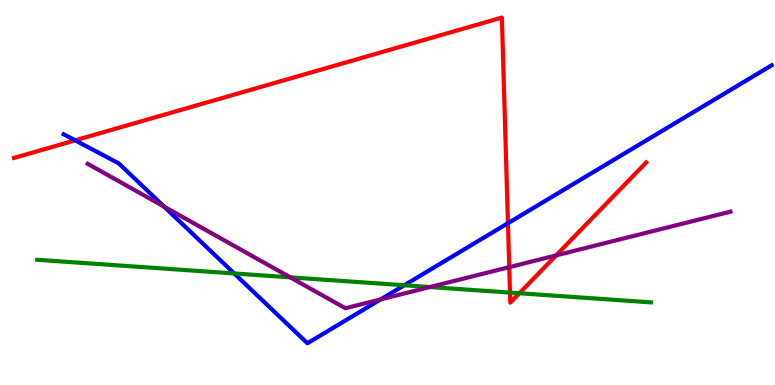[{'lines': ['blue', 'red'], 'intersections': [{'x': 0.97, 'y': 6.35}, {'x': 6.55, 'y': 4.2}]}, {'lines': ['green', 'red'], 'intersections': [{'x': 6.58, 'y': 2.4}, {'x': 6.7, 'y': 2.38}]}, {'lines': ['purple', 'red'], 'intersections': [{'x': 6.57, 'y': 3.06}, {'x': 7.18, 'y': 3.37}]}, {'lines': ['blue', 'green'], 'intersections': [{'x': 3.02, 'y': 2.9}, {'x': 5.22, 'y': 2.59}]}, {'lines': ['blue', 'purple'], 'intersections': [{'x': 2.12, 'y': 4.63}, {'x': 4.91, 'y': 2.22}]}, {'lines': ['green', 'purple'], 'intersections': [{'x': 3.75, 'y': 2.8}, {'x': 5.55, 'y': 2.54}]}]